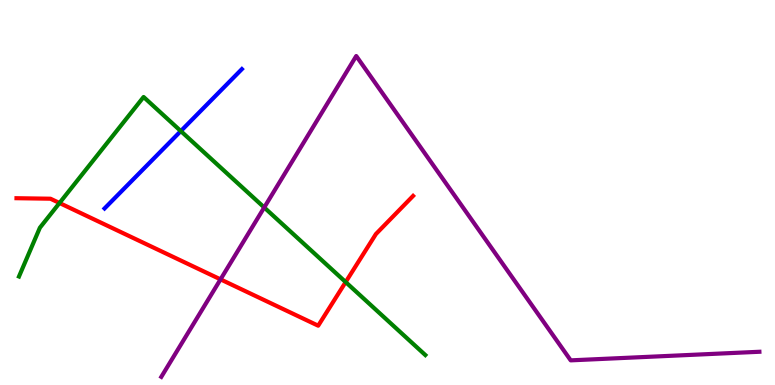[{'lines': ['blue', 'red'], 'intersections': []}, {'lines': ['green', 'red'], 'intersections': [{'x': 0.768, 'y': 4.73}, {'x': 4.46, 'y': 2.67}]}, {'lines': ['purple', 'red'], 'intersections': [{'x': 2.85, 'y': 2.74}]}, {'lines': ['blue', 'green'], 'intersections': [{'x': 2.33, 'y': 6.6}]}, {'lines': ['blue', 'purple'], 'intersections': []}, {'lines': ['green', 'purple'], 'intersections': [{'x': 3.41, 'y': 4.61}]}]